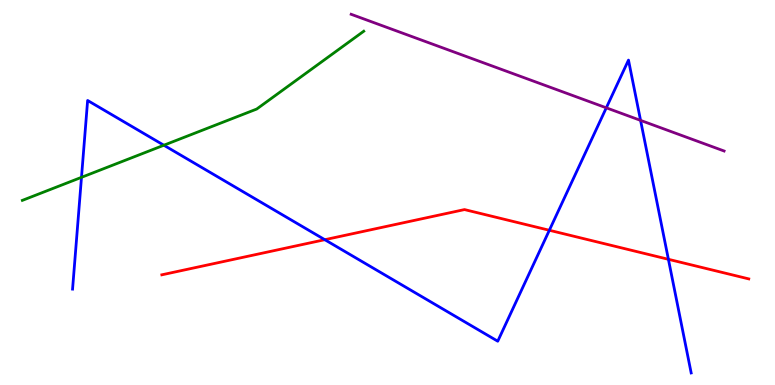[{'lines': ['blue', 'red'], 'intersections': [{'x': 4.19, 'y': 3.77}, {'x': 7.09, 'y': 4.02}, {'x': 8.62, 'y': 3.26}]}, {'lines': ['green', 'red'], 'intersections': []}, {'lines': ['purple', 'red'], 'intersections': []}, {'lines': ['blue', 'green'], 'intersections': [{'x': 1.05, 'y': 5.39}, {'x': 2.11, 'y': 6.23}]}, {'lines': ['blue', 'purple'], 'intersections': [{'x': 7.82, 'y': 7.2}, {'x': 8.27, 'y': 6.87}]}, {'lines': ['green', 'purple'], 'intersections': []}]